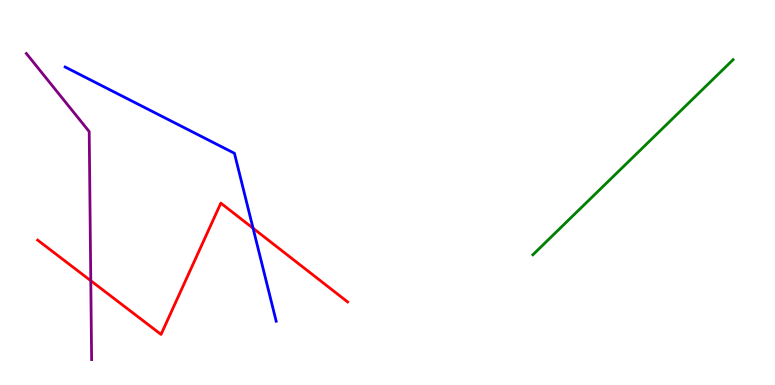[{'lines': ['blue', 'red'], 'intersections': [{'x': 3.27, 'y': 4.07}]}, {'lines': ['green', 'red'], 'intersections': []}, {'lines': ['purple', 'red'], 'intersections': [{'x': 1.17, 'y': 2.71}]}, {'lines': ['blue', 'green'], 'intersections': []}, {'lines': ['blue', 'purple'], 'intersections': []}, {'lines': ['green', 'purple'], 'intersections': []}]